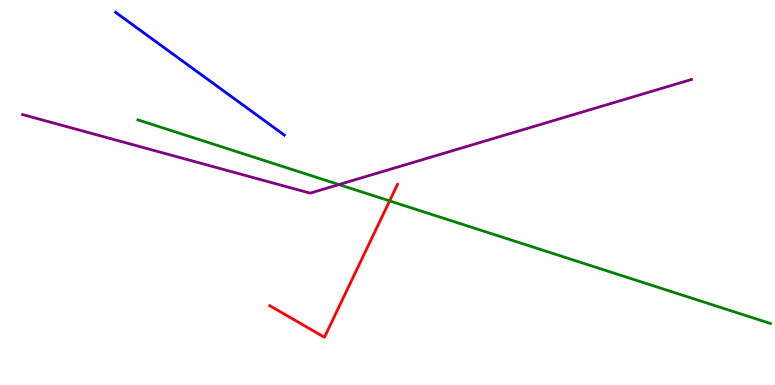[{'lines': ['blue', 'red'], 'intersections': []}, {'lines': ['green', 'red'], 'intersections': [{'x': 5.03, 'y': 4.78}]}, {'lines': ['purple', 'red'], 'intersections': []}, {'lines': ['blue', 'green'], 'intersections': []}, {'lines': ['blue', 'purple'], 'intersections': []}, {'lines': ['green', 'purple'], 'intersections': [{'x': 4.37, 'y': 5.21}]}]